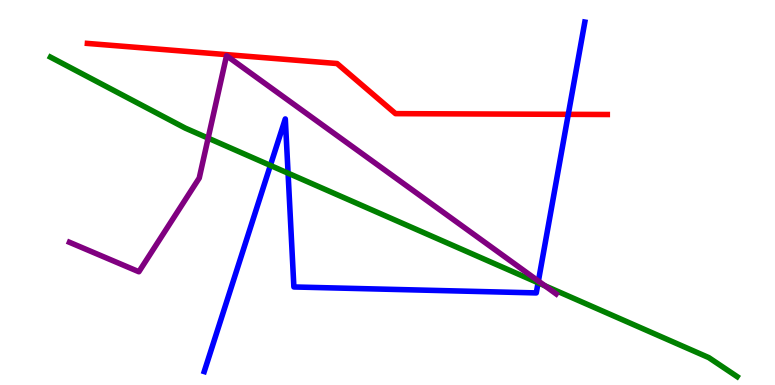[{'lines': ['blue', 'red'], 'intersections': [{'x': 7.33, 'y': 7.03}]}, {'lines': ['green', 'red'], 'intersections': []}, {'lines': ['purple', 'red'], 'intersections': []}, {'lines': ['blue', 'green'], 'intersections': [{'x': 3.49, 'y': 5.7}, {'x': 3.72, 'y': 5.5}, {'x': 6.94, 'y': 2.66}]}, {'lines': ['blue', 'purple'], 'intersections': [{'x': 6.95, 'y': 2.7}]}, {'lines': ['green', 'purple'], 'intersections': [{'x': 2.69, 'y': 6.41}, {'x': 7.03, 'y': 2.58}]}]